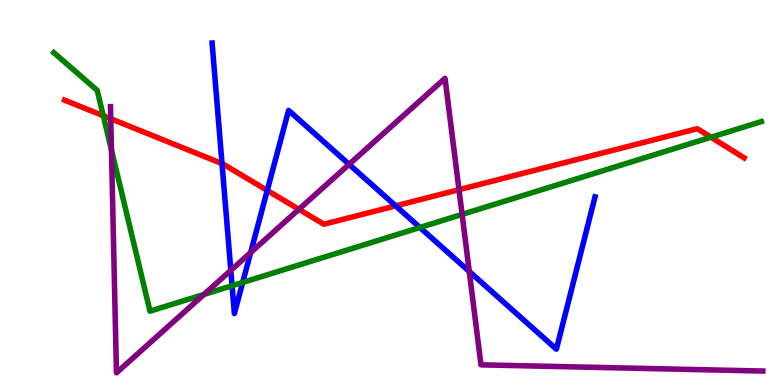[{'lines': ['blue', 'red'], 'intersections': [{'x': 2.86, 'y': 5.75}, {'x': 3.45, 'y': 5.05}, {'x': 5.11, 'y': 4.65}]}, {'lines': ['green', 'red'], 'intersections': [{'x': 1.33, 'y': 6.99}, {'x': 9.17, 'y': 6.44}]}, {'lines': ['purple', 'red'], 'intersections': [{'x': 1.43, 'y': 6.92}, {'x': 3.86, 'y': 4.56}, {'x': 5.92, 'y': 5.07}]}, {'lines': ['blue', 'green'], 'intersections': [{'x': 2.99, 'y': 2.58}, {'x': 3.13, 'y': 2.66}, {'x': 5.42, 'y': 4.09}]}, {'lines': ['blue', 'purple'], 'intersections': [{'x': 2.98, 'y': 2.98}, {'x': 3.23, 'y': 3.44}, {'x': 4.5, 'y': 5.73}, {'x': 6.06, 'y': 2.95}]}, {'lines': ['green', 'purple'], 'intersections': [{'x': 1.44, 'y': 6.11}, {'x': 2.63, 'y': 2.35}, {'x': 5.96, 'y': 4.43}]}]